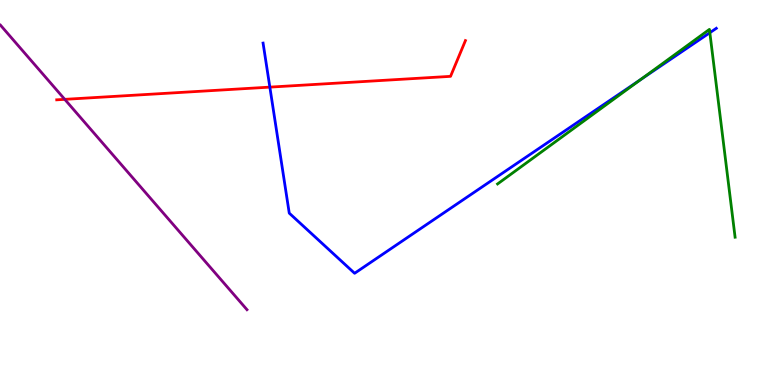[{'lines': ['blue', 'red'], 'intersections': [{'x': 3.48, 'y': 7.74}]}, {'lines': ['green', 'red'], 'intersections': []}, {'lines': ['purple', 'red'], 'intersections': [{'x': 0.835, 'y': 7.42}]}, {'lines': ['blue', 'green'], 'intersections': [{'x': 8.27, 'y': 7.93}, {'x': 9.16, 'y': 9.15}]}, {'lines': ['blue', 'purple'], 'intersections': []}, {'lines': ['green', 'purple'], 'intersections': []}]